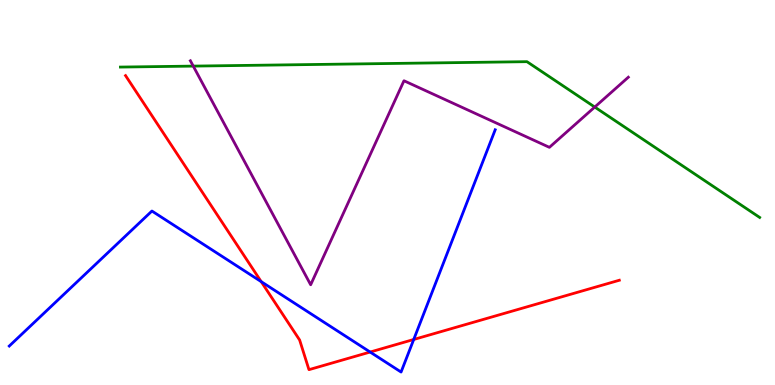[{'lines': ['blue', 'red'], 'intersections': [{'x': 3.37, 'y': 2.68}, {'x': 4.78, 'y': 0.856}, {'x': 5.34, 'y': 1.18}]}, {'lines': ['green', 'red'], 'intersections': []}, {'lines': ['purple', 'red'], 'intersections': []}, {'lines': ['blue', 'green'], 'intersections': []}, {'lines': ['blue', 'purple'], 'intersections': []}, {'lines': ['green', 'purple'], 'intersections': [{'x': 2.49, 'y': 8.28}, {'x': 7.67, 'y': 7.22}]}]